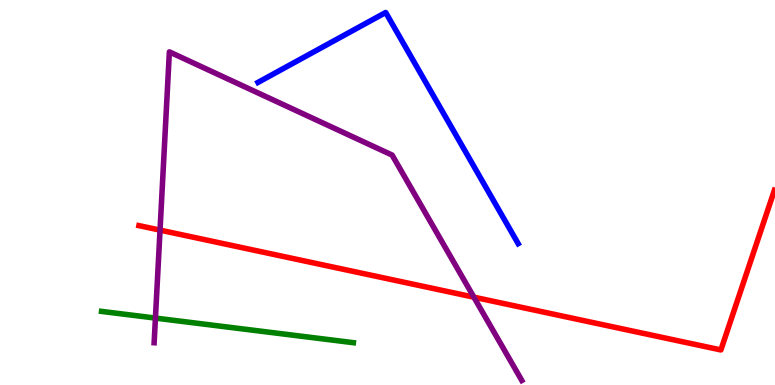[{'lines': ['blue', 'red'], 'intersections': []}, {'lines': ['green', 'red'], 'intersections': []}, {'lines': ['purple', 'red'], 'intersections': [{'x': 2.06, 'y': 4.02}, {'x': 6.11, 'y': 2.28}]}, {'lines': ['blue', 'green'], 'intersections': []}, {'lines': ['blue', 'purple'], 'intersections': []}, {'lines': ['green', 'purple'], 'intersections': [{'x': 2.01, 'y': 1.74}]}]